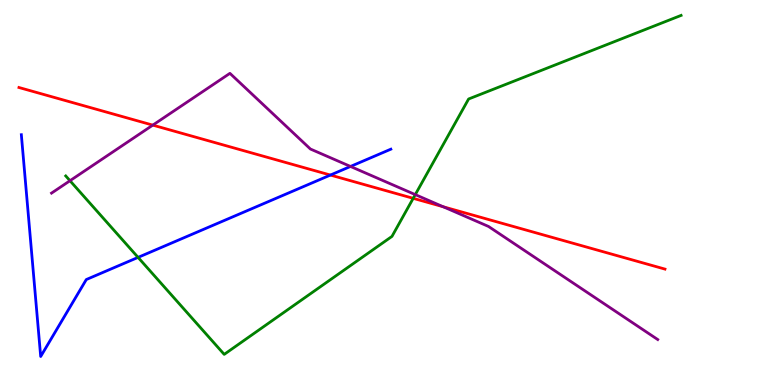[{'lines': ['blue', 'red'], 'intersections': [{'x': 4.26, 'y': 5.45}]}, {'lines': ['green', 'red'], 'intersections': [{'x': 5.33, 'y': 4.85}]}, {'lines': ['purple', 'red'], 'intersections': [{'x': 1.97, 'y': 6.75}, {'x': 5.72, 'y': 4.63}]}, {'lines': ['blue', 'green'], 'intersections': [{'x': 1.78, 'y': 3.31}]}, {'lines': ['blue', 'purple'], 'intersections': [{'x': 4.52, 'y': 5.68}]}, {'lines': ['green', 'purple'], 'intersections': [{'x': 0.903, 'y': 5.31}, {'x': 5.36, 'y': 4.95}]}]